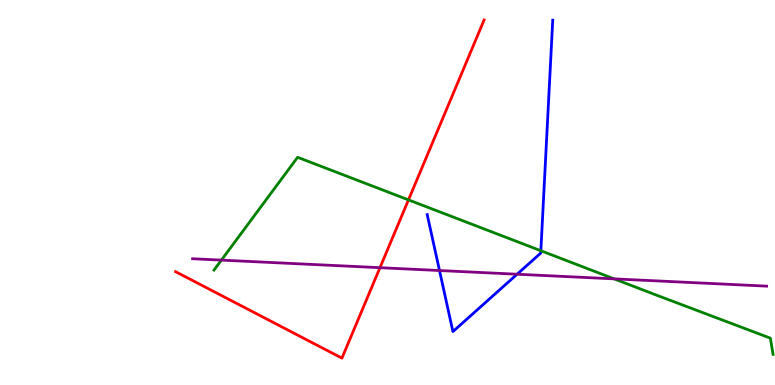[{'lines': ['blue', 'red'], 'intersections': []}, {'lines': ['green', 'red'], 'intersections': [{'x': 5.27, 'y': 4.81}]}, {'lines': ['purple', 'red'], 'intersections': [{'x': 4.9, 'y': 3.05}]}, {'lines': ['blue', 'green'], 'intersections': [{'x': 6.98, 'y': 3.49}]}, {'lines': ['blue', 'purple'], 'intersections': [{'x': 5.67, 'y': 2.97}, {'x': 6.67, 'y': 2.88}]}, {'lines': ['green', 'purple'], 'intersections': [{'x': 2.86, 'y': 3.24}, {'x': 7.92, 'y': 2.76}]}]